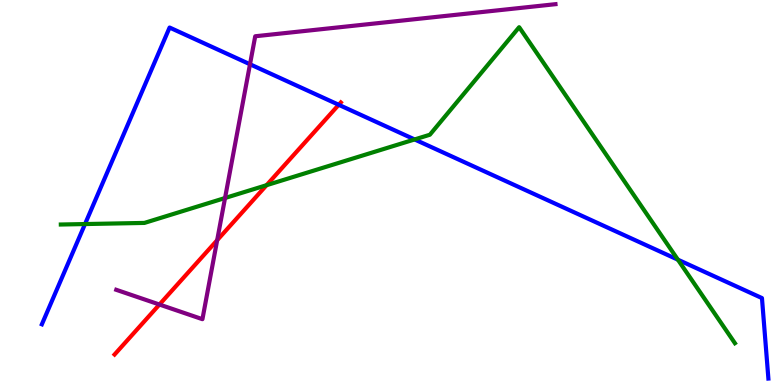[{'lines': ['blue', 'red'], 'intersections': [{'x': 4.37, 'y': 7.28}]}, {'lines': ['green', 'red'], 'intersections': [{'x': 3.44, 'y': 5.19}]}, {'lines': ['purple', 'red'], 'intersections': [{'x': 2.06, 'y': 2.09}, {'x': 2.8, 'y': 3.76}]}, {'lines': ['blue', 'green'], 'intersections': [{'x': 1.1, 'y': 4.18}, {'x': 5.35, 'y': 6.38}, {'x': 8.75, 'y': 3.25}]}, {'lines': ['blue', 'purple'], 'intersections': [{'x': 3.23, 'y': 8.33}]}, {'lines': ['green', 'purple'], 'intersections': [{'x': 2.9, 'y': 4.86}]}]